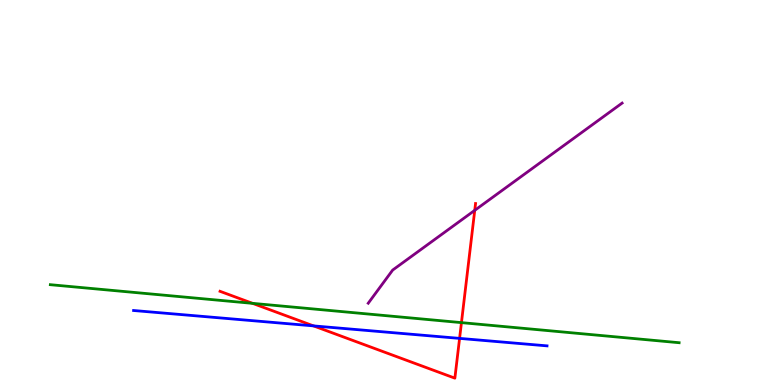[{'lines': ['blue', 'red'], 'intersections': [{'x': 4.05, 'y': 1.54}, {'x': 5.93, 'y': 1.21}]}, {'lines': ['green', 'red'], 'intersections': [{'x': 3.26, 'y': 2.12}, {'x': 5.95, 'y': 1.62}]}, {'lines': ['purple', 'red'], 'intersections': [{'x': 6.13, 'y': 4.54}]}, {'lines': ['blue', 'green'], 'intersections': []}, {'lines': ['blue', 'purple'], 'intersections': []}, {'lines': ['green', 'purple'], 'intersections': []}]